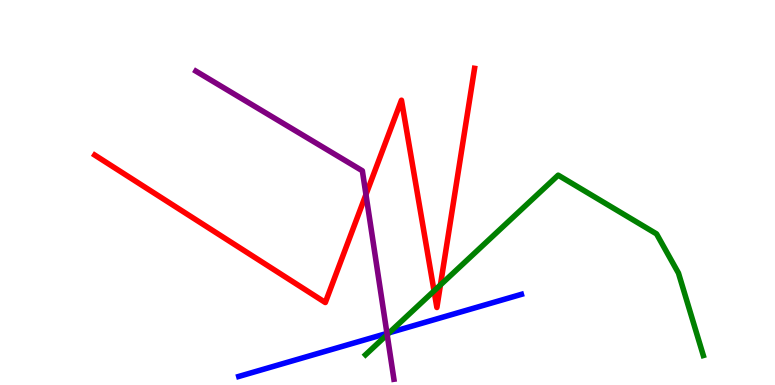[{'lines': ['blue', 'red'], 'intersections': []}, {'lines': ['green', 'red'], 'intersections': [{'x': 5.6, 'y': 2.44}, {'x': 5.68, 'y': 2.6}]}, {'lines': ['purple', 'red'], 'intersections': [{'x': 4.72, 'y': 4.95}]}, {'lines': ['blue', 'green'], 'intersections': [{'x': 5.02, 'y': 1.36}]}, {'lines': ['blue', 'purple'], 'intersections': [{'x': 4.99, 'y': 1.34}]}, {'lines': ['green', 'purple'], 'intersections': [{'x': 5.0, 'y': 1.31}]}]